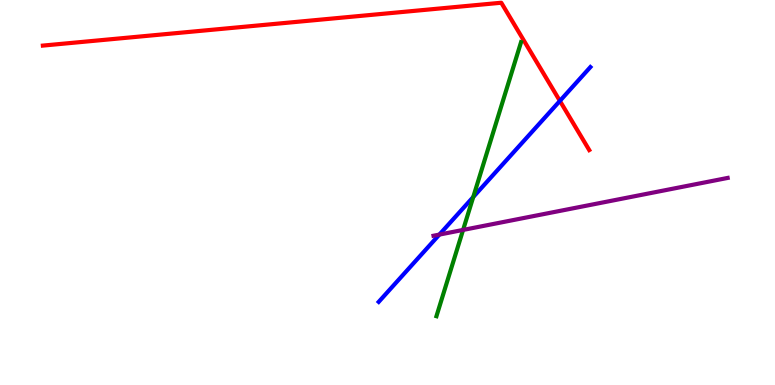[{'lines': ['blue', 'red'], 'intersections': [{'x': 7.22, 'y': 7.38}]}, {'lines': ['green', 'red'], 'intersections': []}, {'lines': ['purple', 'red'], 'intersections': []}, {'lines': ['blue', 'green'], 'intersections': [{'x': 6.11, 'y': 4.88}]}, {'lines': ['blue', 'purple'], 'intersections': [{'x': 5.67, 'y': 3.91}]}, {'lines': ['green', 'purple'], 'intersections': [{'x': 5.98, 'y': 4.03}]}]